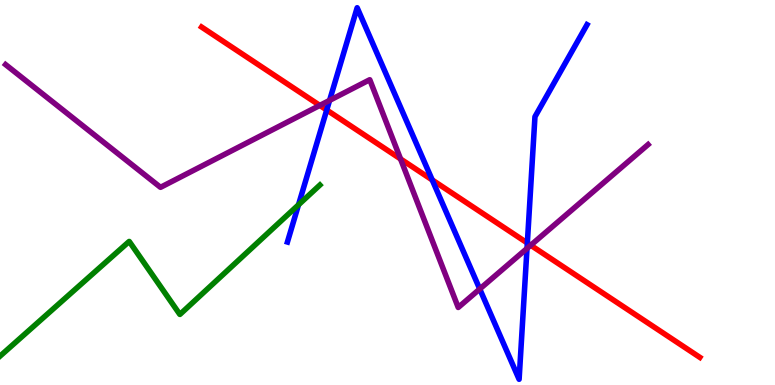[{'lines': ['blue', 'red'], 'intersections': [{'x': 4.22, 'y': 7.14}, {'x': 5.58, 'y': 5.33}, {'x': 6.8, 'y': 3.69}]}, {'lines': ['green', 'red'], 'intersections': []}, {'lines': ['purple', 'red'], 'intersections': [{'x': 4.13, 'y': 7.26}, {'x': 5.17, 'y': 5.87}, {'x': 6.85, 'y': 3.63}]}, {'lines': ['blue', 'green'], 'intersections': [{'x': 3.85, 'y': 4.68}]}, {'lines': ['blue', 'purple'], 'intersections': [{'x': 4.25, 'y': 7.39}, {'x': 6.19, 'y': 2.49}, {'x': 6.8, 'y': 3.55}]}, {'lines': ['green', 'purple'], 'intersections': []}]